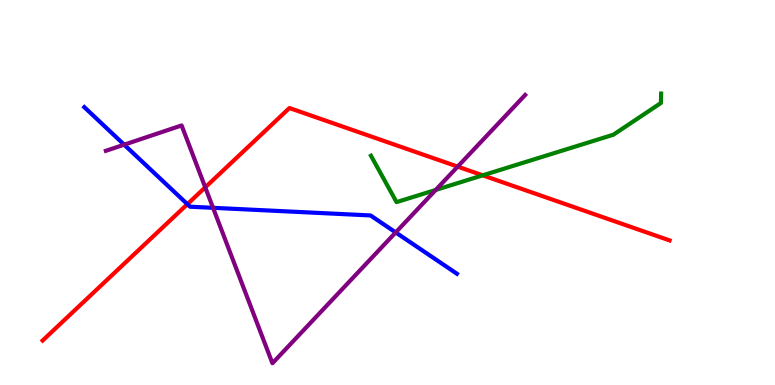[{'lines': ['blue', 'red'], 'intersections': [{'x': 2.42, 'y': 4.7}]}, {'lines': ['green', 'red'], 'intersections': [{'x': 6.23, 'y': 5.45}]}, {'lines': ['purple', 'red'], 'intersections': [{'x': 2.65, 'y': 5.13}, {'x': 5.91, 'y': 5.67}]}, {'lines': ['blue', 'green'], 'intersections': []}, {'lines': ['blue', 'purple'], 'intersections': [{'x': 1.6, 'y': 6.24}, {'x': 2.75, 'y': 4.6}, {'x': 5.11, 'y': 3.96}]}, {'lines': ['green', 'purple'], 'intersections': [{'x': 5.62, 'y': 5.07}]}]